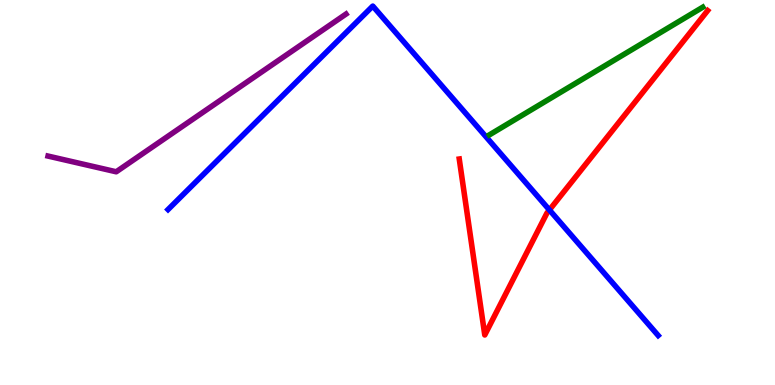[{'lines': ['blue', 'red'], 'intersections': [{'x': 7.09, 'y': 4.55}]}, {'lines': ['green', 'red'], 'intersections': []}, {'lines': ['purple', 'red'], 'intersections': []}, {'lines': ['blue', 'green'], 'intersections': []}, {'lines': ['blue', 'purple'], 'intersections': []}, {'lines': ['green', 'purple'], 'intersections': []}]